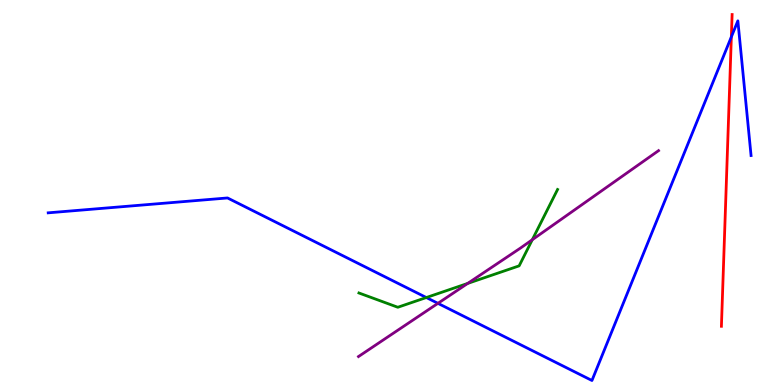[{'lines': ['blue', 'red'], 'intersections': [{'x': 9.44, 'y': 9.04}]}, {'lines': ['green', 'red'], 'intersections': []}, {'lines': ['purple', 'red'], 'intersections': []}, {'lines': ['blue', 'green'], 'intersections': [{'x': 5.5, 'y': 2.27}]}, {'lines': ['blue', 'purple'], 'intersections': [{'x': 5.65, 'y': 2.12}]}, {'lines': ['green', 'purple'], 'intersections': [{'x': 6.03, 'y': 2.64}, {'x': 6.87, 'y': 3.77}]}]